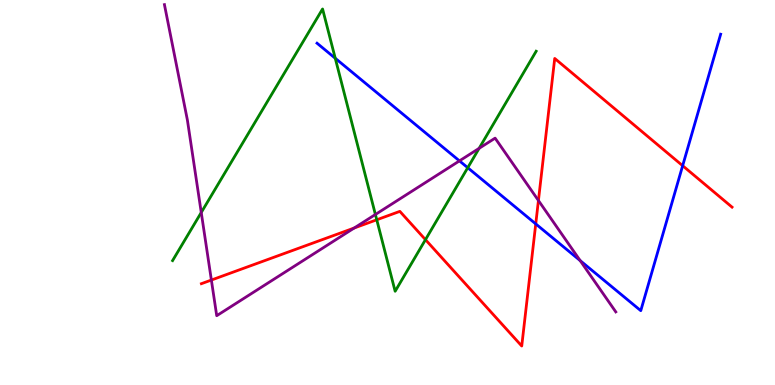[{'lines': ['blue', 'red'], 'intersections': [{'x': 6.91, 'y': 4.18}, {'x': 8.81, 'y': 5.7}]}, {'lines': ['green', 'red'], 'intersections': [{'x': 4.86, 'y': 4.29}, {'x': 5.49, 'y': 3.77}]}, {'lines': ['purple', 'red'], 'intersections': [{'x': 2.73, 'y': 2.73}, {'x': 4.57, 'y': 4.08}, {'x': 6.95, 'y': 4.79}]}, {'lines': ['blue', 'green'], 'intersections': [{'x': 4.33, 'y': 8.49}, {'x': 6.04, 'y': 5.64}]}, {'lines': ['blue', 'purple'], 'intersections': [{'x': 5.93, 'y': 5.82}, {'x': 7.49, 'y': 3.23}]}, {'lines': ['green', 'purple'], 'intersections': [{'x': 2.6, 'y': 4.48}, {'x': 4.84, 'y': 4.43}, {'x': 6.18, 'y': 6.15}]}]